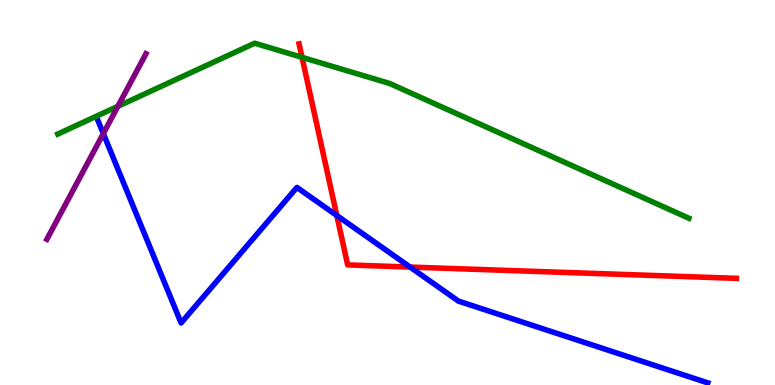[{'lines': ['blue', 'red'], 'intersections': [{'x': 4.35, 'y': 4.4}, {'x': 5.29, 'y': 3.06}]}, {'lines': ['green', 'red'], 'intersections': [{'x': 3.9, 'y': 8.51}]}, {'lines': ['purple', 'red'], 'intersections': []}, {'lines': ['blue', 'green'], 'intersections': []}, {'lines': ['blue', 'purple'], 'intersections': [{'x': 1.33, 'y': 6.53}]}, {'lines': ['green', 'purple'], 'intersections': [{'x': 1.52, 'y': 7.24}]}]